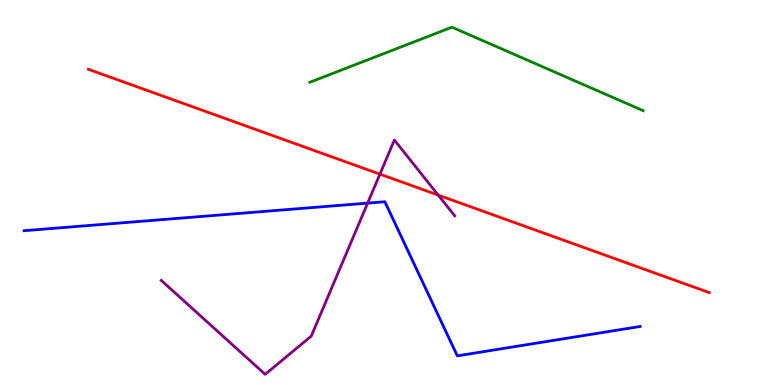[{'lines': ['blue', 'red'], 'intersections': []}, {'lines': ['green', 'red'], 'intersections': []}, {'lines': ['purple', 'red'], 'intersections': [{'x': 4.9, 'y': 5.48}, {'x': 5.65, 'y': 4.93}]}, {'lines': ['blue', 'green'], 'intersections': []}, {'lines': ['blue', 'purple'], 'intersections': [{'x': 4.74, 'y': 4.72}]}, {'lines': ['green', 'purple'], 'intersections': []}]